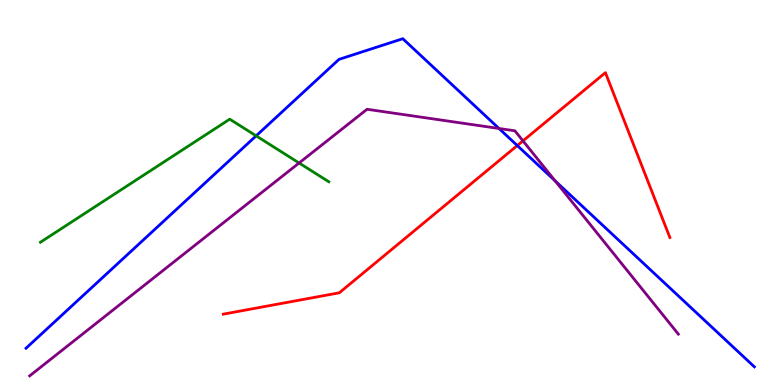[{'lines': ['blue', 'red'], 'intersections': [{'x': 6.67, 'y': 6.22}]}, {'lines': ['green', 'red'], 'intersections': []}, {'lines': ['purple', 'red'], 'intersections': [{'x': 6.75, 'y': 6.34}]}, {'lines': ['blue', 'green'], 'intersections': [{'x': 3.3, 'y': 6.47}]}, {'lines': ['blue', 'purple'], 'intersections': [{'x': 6.44, 'y': 6.66}, {'x': 7.16, 'y': 5.3}]}, {'lines': ['green', 'purple'], 'intersections': [{'x': 3.86, 'y': 5.77}]}]